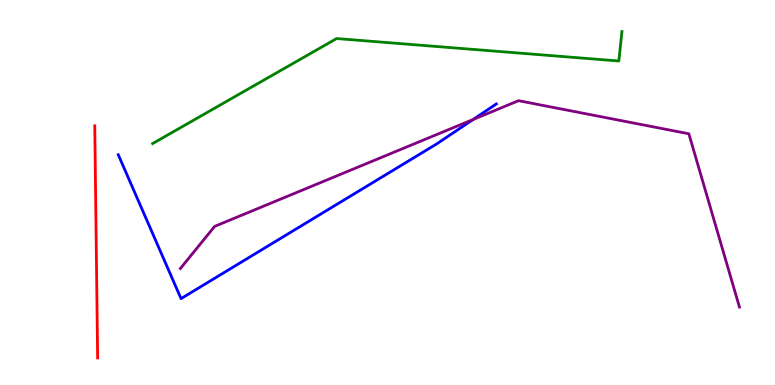[{'lines': ['blue', 'red'], 'intersections': []}, {'lines': ['green', 'red'], 'intersections': []}, {'lines': ['purple', 'red'], 'intersections': []}, {'lines': ['blue', 'green'], 'intersections': []}, {'lines': ['blue', 'purple'], 'intersections': [{'x': 6.11, 'y': 6.9}]}, {'lines': ['green', 'purple'], 'intersections': []}]